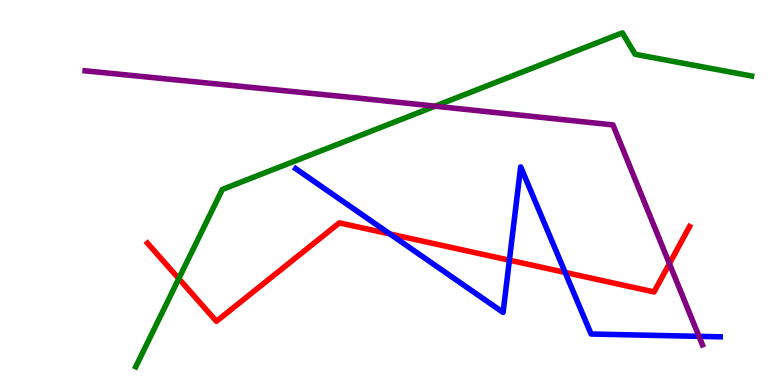[{'lines': ['blue', 'red'], 'intersections': [{'x': 5.03, 'y': 3.92}, {'x': 6.57, 'y': 3.24}, {'x': 7.29, 'y': 2.92}]}, {'lines': ['green', 'red'], 'intersections': [{'x': 2.31, 'y': 2.76}]}, {'lines': ['purple', 'red'], 'intersections': [{'x': 8.64, 'y': 3.15}]}, {'lines': ['blue', 'green'], 'intersections': []}, {'lines': ['blue', 'purple'], 'intersections': [{'x': 9.02, 'y': 1.26}]}, {'lines': ['green', 'purple'], 'intersections': [{'x': 5.61, 'y': 7.24}]}]